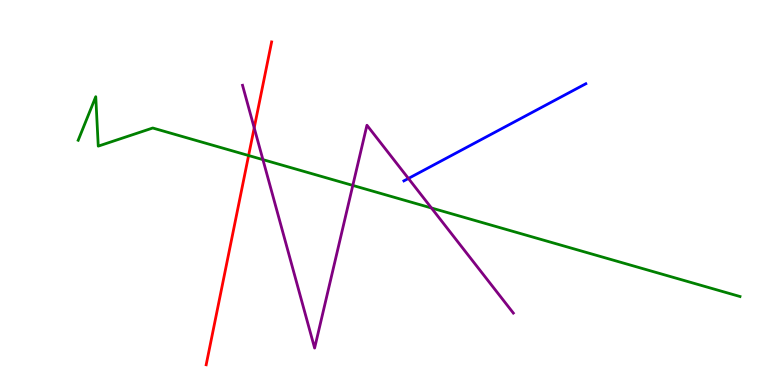[{'lines': ['blue', 'red'], 'intersections': []}, {'lines': ['green', 'red'], 'intersections': [{'x': 3.21, 'y': 5.96}]}, {'lines': ['purple', 'red'], 'intersections': [{'x': 3.28, 'y': 6.68}]}, {'lines': ['blue', 'green'], 'intersections': []}, {'lines': ['blue', 'purple'], 'intersections': [{'x': 5.27, 'y': 5.36}]}, {'lines': ['green', 'purple'], 'intersections': [{'x': 3.39, 'y': 5.85}, {'x': 4.55, 'y': 5.18}, {'x': 5.57, 'y': 4.6}]}]